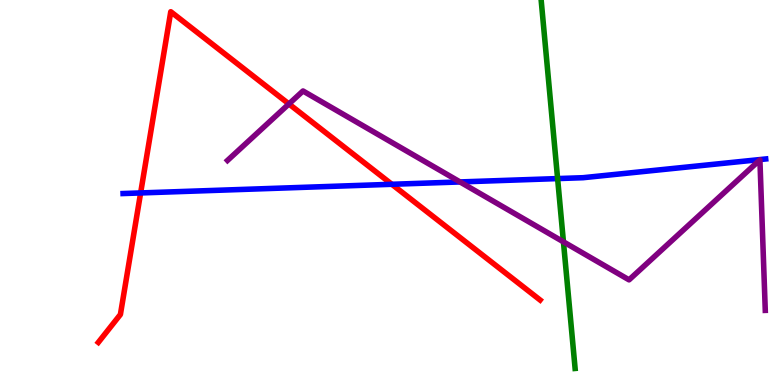[{'lines': ['blue', 'red'], 'intersections': [{'x': 1.81, 'y': 4.99}, {'x': 5.06, 'y': 5.21}]}, {'lines': ['green', 'red'], 'intersections': []}, {'lines': ['purple', 'red'], 'intersections': [{'x': 3.73, 'y': 7.3}]}, {'lines': ['blue', 'green'], 'intersections': [{'x': 7.19, 'y': 5.36}]}, {'lines': ['blue', 'purple'], 'intersections': [{'x': 5.94, 'y': 5.27}]}, {'lines': ['green', 'purple'], 'intersections': [{'x': 7.27, 'y': 3.72}]}]